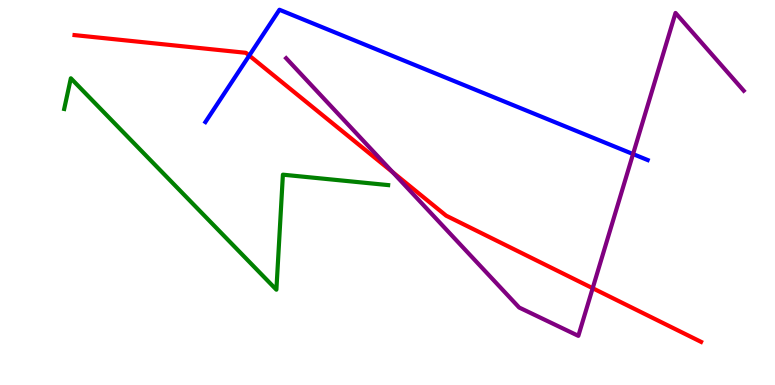[{'lines': ['blue', 'red'], 'intersections': [{'x': 3.22, 'y': 8.56}]}, {'lines': ['green', 'red'], 'intersections': []}, {'lines': ['purple', 'red'], 'intersections': [{'x': 5.07, 'y': 5.53}, {'x': 7.65, 'y': 2.51}]}, {'lines': ['blue', 'green'], 'intersections': []}, {'lines': ['blue', 'purple'], 'intersections': [{'x': 8.17, 'y': 6.0}]}, {'lines': ['green', 'purple'], 'intersections': []}]